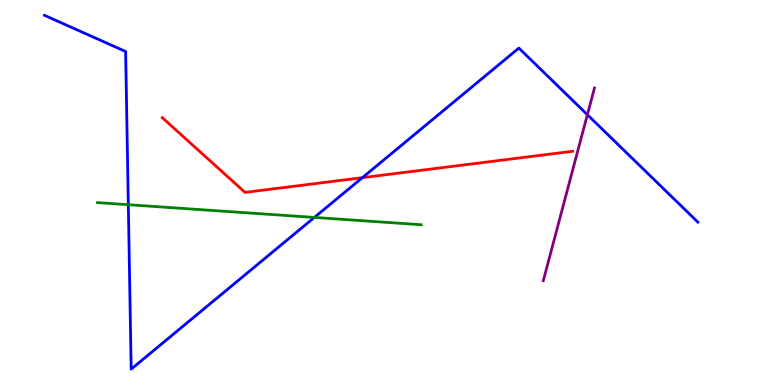[{'lines': ['blue', 'red'], 'intersections': [{'x': 4.68, 'y': 5.39}]}, {'lines': ['green', 'red'], 'intersections': []}, {'lines': ['purple', 'red'], 'intersections': []}, {'lines': ['blue', 'green'], 'intersections': [{'x': 1.66, 'y': 4.68}, {'x': 4.06, 'y': 4.35}]}, {'lines': ['blue', 'purple'], 'intersections': [{'x': 7.58, 'y': 7.02}]}, {'lines': ['green', 'purple'], 'intersections': []}]